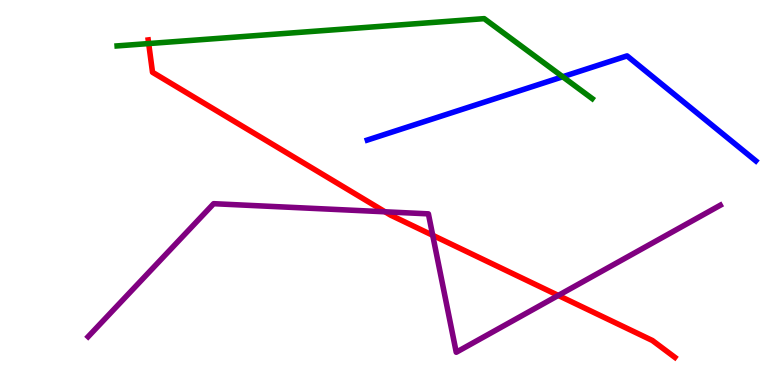[{'lines': ['blue', 'red'], 'intersections': []}, {'lines': ['green', 'red'], 'intersections': [{'x': 1.92, 'y': 8.87}]}, {'lines': ['purple', 'red'], 'intersections': [{'x': 4.97, 'y': 4.5}, {'x': 5.58, 'y': 3.89}, {'x': 7.2, 'y': 2.33}]}, {'lines': ['blue', 'green'], 'intersections': [{'x': 7.26, 'y': 8.01}]}, {'lines': ['blue', 'purple'], 'intersections': []}, {'lines': ['green', 'purple'], 'intersections': []}]